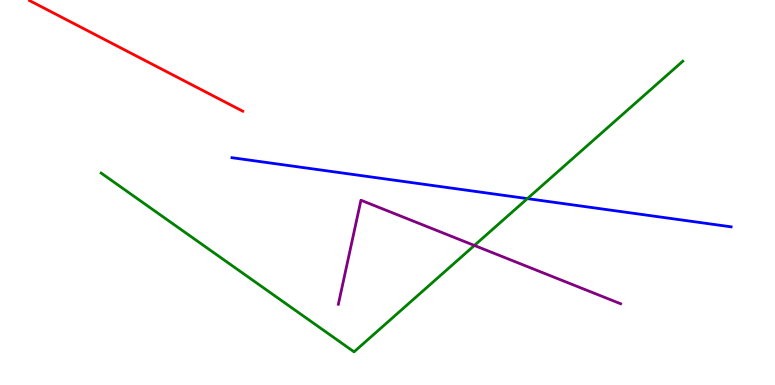[{'lines': ['blue', 'red'], 'intersections': []}, {'lines': ['green', 'red'], 'intersections': []}, {'lines': ['purple', 'red'], 'intersections': []}, {'lines': ['blue', 'green'], 'intersections': [{'x': 6.8, 'y': 4.84}]}, {'lines': ['blue', 'purple'], 'intersections': []}, {'lines': ['green', 'purple'], 'intersections': [{'x': 6.12, 'y': 3.62}]}]